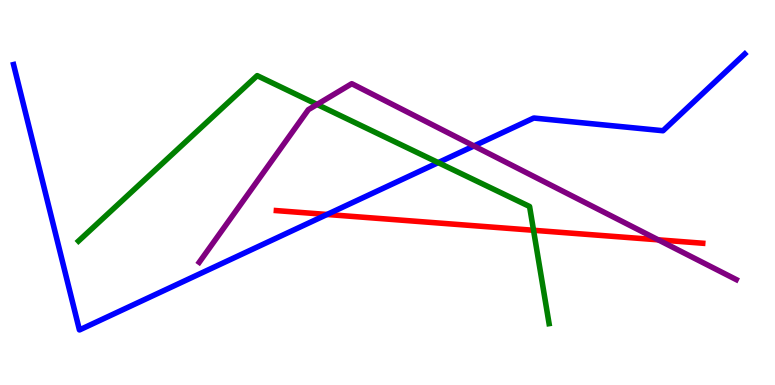[{'lines': ['blue', 'red'], 'intersections': [{'x': 4.22, 'y': 4.43}]}, {'lines': ['green', 'red'], 'intersections': [{'x': 6.88, 'y': 4.02}]}, {'lines': ['purple', 'red'], 'intersections': [{'x': 8.49, 'y': 3.77}]}, {'lines': ['blue', 'green'], 'intersections': [{'x': 5.65, 'y': 5.78}]}, {'lines': ['blue', 'purple'], 'intersections': [{'x': 6.12, 'y': 6.21}]}, {'lines': ['green', 'purple'], 'intersections': [{'x': 4.09, 'y': 7.29}]}]